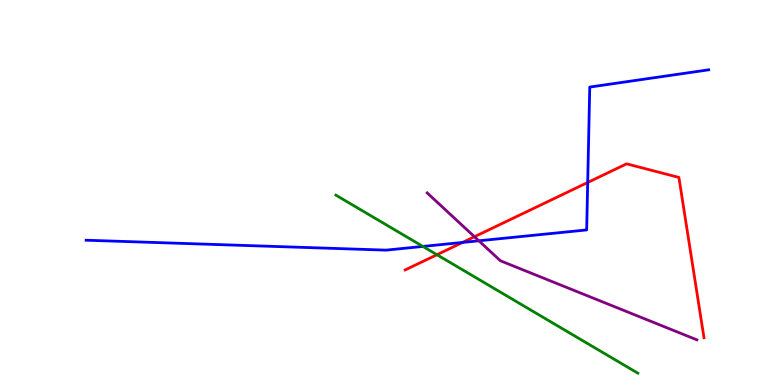[{'lines': ['blue', 'red'], 'intersections': [{'x': 5.97, 'y': 3.7}, {'x': 7.58, 'y': 5.26}]}, {'lines': ['green', 'red'], 'intersections': [{'x': 5.64, 'y': 3.38}]}, {'lines': ['purple', 'red'], 'intersections': [{'x': 6.12, 'y': 3.85}]}, {'lines': ['blue', 'green'], 'intersections': [{'x': 5.46, 'y': 3.6}]}, {'lines': ['blue', 'purple'], 'intersections': [{'x': 6.18, 'y': 3.75}]}, {'lines': ['green', 'purple'], 'intersections': []}]